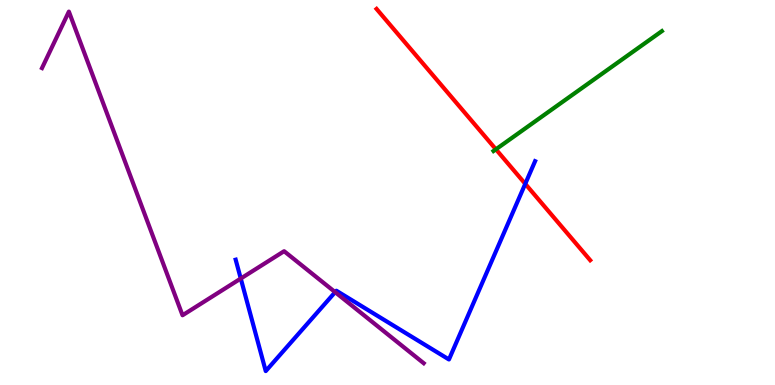[{'lines': ['blue', 'red'], 'intersections': [{'x': 6.78, 'y': 5.23}]}, {'lines': ['green', 'red'], 'intersections': [{'x': 6.4, 'y': 6.12}]}, {'lines': ['purple', 'red'], 'intersections': []}, {'lines': ['blue', 'green'], 'intersections': []}, {'lines': ['blue', 'purple'], 'intersections': [{'x': 3.11, 'y': 2.77}, {'x': 4.32, 'y': 2.41}]}, {'lines': ['green', 'purple'], 'intersections': []}]